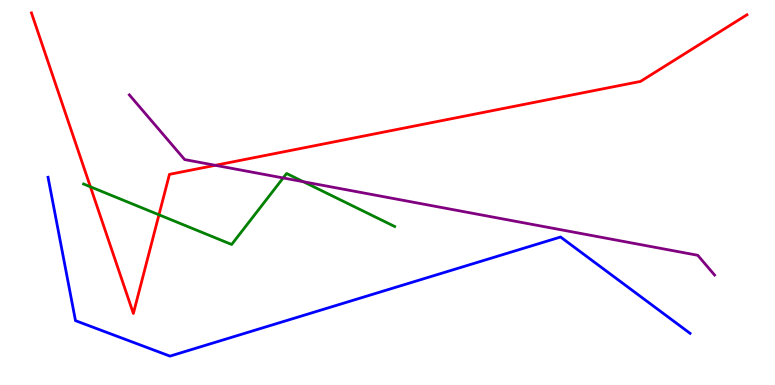[{'lines': ['blue', 'red'], 'intersections': []}, {'lines': ['green', 'red'], 'intersections': [{'x': 1.17, 'y': 5.15}, {'x': 2.05, 'y': 4.42}]}, {'lines': ['purple', 'red'], 'intersections': [{'x': 2.78, 'y': 5.71}]}, {'lines': ['blue', 'green'], 'intersections': []}, {'lines': ['blue', 'purple'], 'intersections': []}, {'lines': ['green', 'purple'], 'intersections': [{'x': 3.65, 'y': 5.38}, {'x': 3.91, 'y': 5.28}]}]